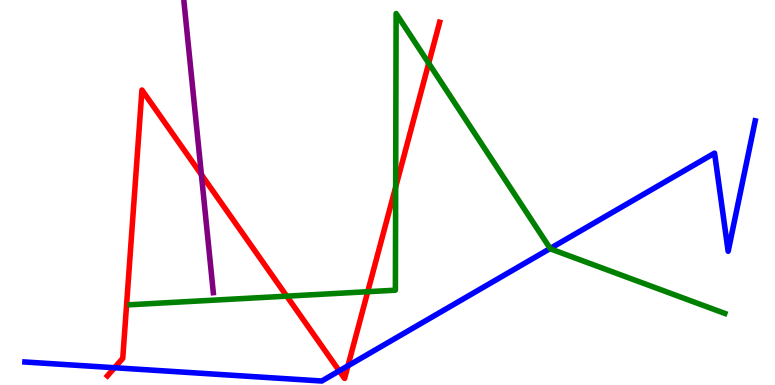[{'lines': ['blue', 'red'], 'intersections': [{'x': 1.48, 'y': 0.449}, {'x': 4.38, 'y': 0.367}, {'x': 4.49, 'y': 0.498}]}, {'lines': ['green', 'red'], 'intersections': [{'x': 3.7, 'y': 2.31}, {'x': 4.74, 'y': 2.42}, {'x': 5.11, 'y': 5.14}, {'x': 5.53, 'y': 8.36}]}, {'lines': ['purple', 'red'], 'intersections': [{'x': 2.6, 'y': 5.46}]}, {'lines': ['blue', 'green'], 'intersections': [{'x': 7.1, 'y': 3.55}]}, {'lines': ['blue', 'purple'], 'intersections': []}, {'lines': ['green', 'purple'], 'intersections': []}]